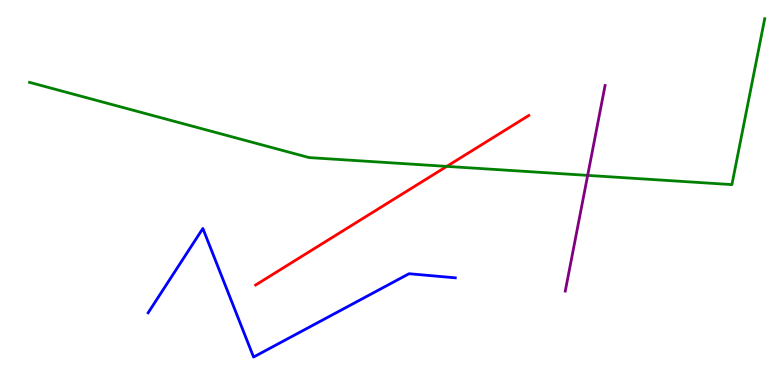[{'lines': ['blue', 'red'], 'intersections': []}, {'lines': ['green', 'red'], 'intersections': [{'x': 5.76, 'y': 5.68}]}, {'lines': ['purple', 'red'], 'intersections': []}, {'lines': ['blue', 'green'], 'intersections': []}, {'lines': ['blue', 'purple'], 'intersections': []}, {'lines': ['green', 'purple'], 'intersections': [{'x': 7.58, 'y': 5.44}]}]